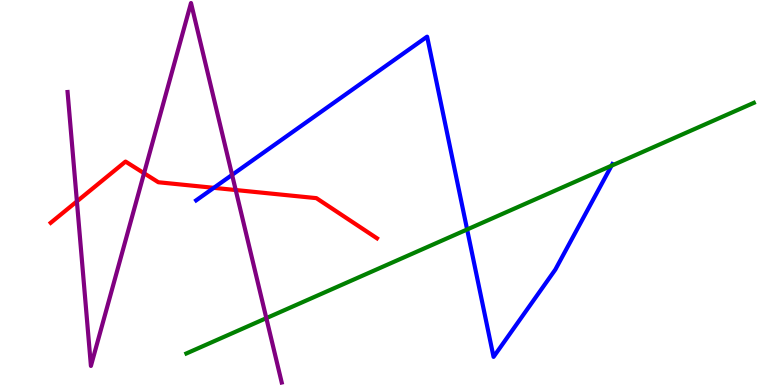[{'lines': ['blue', 'red'], 'intersections': [{'x': 2.76, 'y': 5.12}]}, {'lines': ['green', 'red'], 'intersections': []}, {'lines': ['purple', 'red'], 'intersections': [{'x': 0.992, 'y': 4.77}, {'x': 1.86, 'y': 5.5}, {'x': 3.04, 'y': 5.06}]}, {'lines': ['blue', 'green'], 'intersections': [{'x': 6.03, 'y': 4.04}, {'x': 7.89, 'y': 5.7}]}, {'lines': ['blue', 'purple'], 'intersections': [{'x': 2.99, 'y': 5.46}]}, {'lines': ['green', 'purple'], 'intersections': [{'x': 3.44, 'y': 1.74}]}]